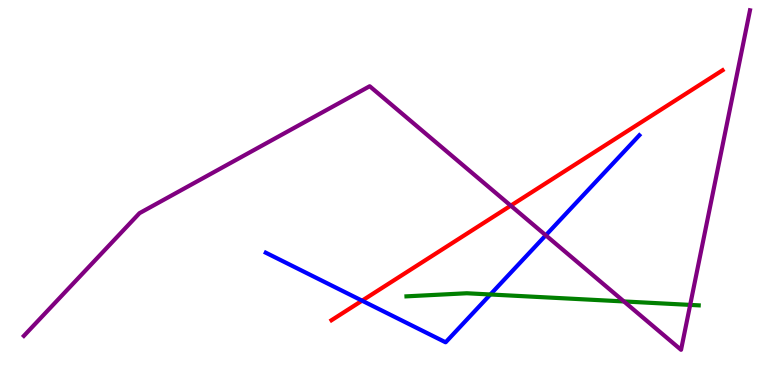[{'lines': ['blue', 'red'], 'intersections': [{'x': 4.67, 'y': 2.19}]}, {'lines': ['green', 'red'], 'intersections': []}, {'lines': ['purple', 'red'], 'intersections': [{'x': 6.59, 'y': 4.66}]}, {'lines': ['blue', 'green'], 'intersections': [{'x': 6.33, 'y': 2.35}]}, {'lines': ['blue', 'purple'], 'intersections': [{'x': 7.04, 'y': 3.89}]}, {'lines': ['green', 'purple'], 'intersections': [{'x': 8.05, 'y': 2.17}, {'x': 8.91, 'y': 2.08}]}]